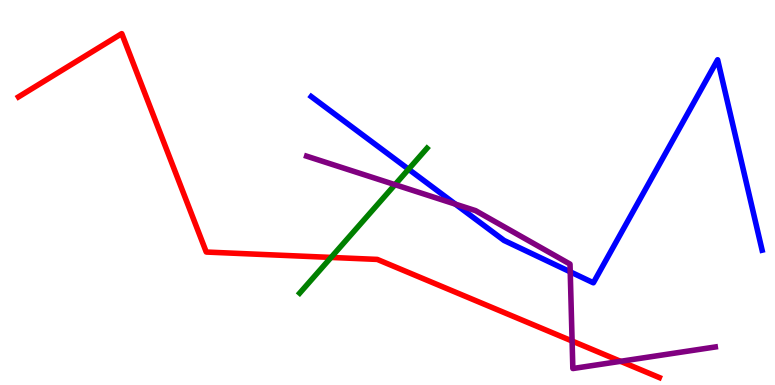[{'lines': ['blue', 'red'], 'intersections': []}, {'lines': ['green', 'red'], 'intersections': [{'x': 4.27, 'y': 3.31}]}, {'lines': ['purple', 'red'], 'intersections': [{'x': 7.38, 'y': 1.14}, {'x': 8.01, 'y': 0.615}]}, {'lines': ['blue', 'green'], 'intersections': [{'x': 5.27, 'y': 5.6}]}, {'lines': ['blue', 'purple'], 'intersections': [{'x': 5.88, 'y': 4.7}, {'x': 7.36, 'y': 2.94}]}, {'lines': ['green', 'purple'], 'intersections': [{'x': 5.1, 'y': 5.2}]}]